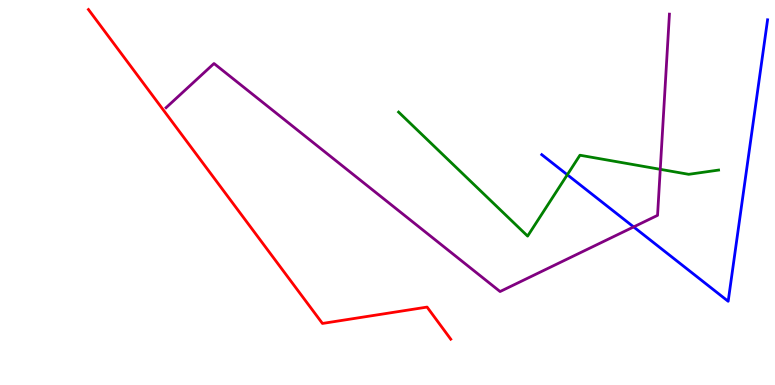[{'lines': ['blue', 'red'], 'intersections': []}, {'lines': ['green', 'red'], 'intersections': []}, {'lines': ['purple', 'red'], 'intersections': []}, {'lines': ['blue', 'green'], 'intersections': [{'x': 7.32, 'y': 5.46}]}, {'lines': ['blue', 'purple'], 'intersections': [{'x': 8.18, 'y': 4.11}]}, {'lines': ['green', 'purple'], 'intersections': [{'x': 8.52, 'y': 5.6}]}]